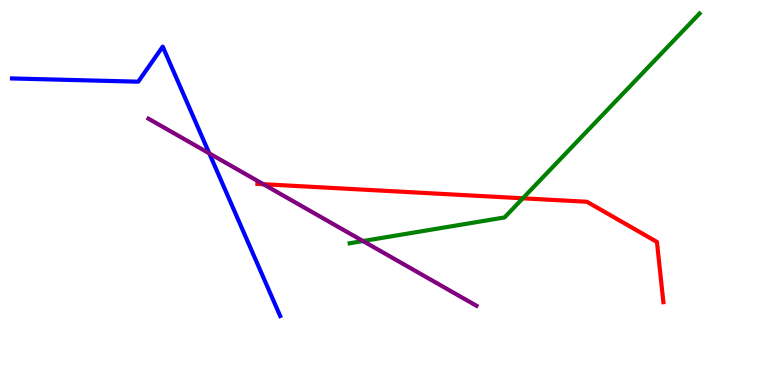[{'lines': ['blue', 'red'], 'intersections': []}, {'lines': ['green', 'red'], 'intersections': [{'x': 6.75, 'y': 4.85}]}, {'lines': ['purple', 'red'], 'intersections': [{'x': 3.4, 'y': 5.22}]}, {'lines': ['blue', 'green'], 'intersections': []}, {'lines': ['blue', 'purple'], 'intersections': [{'x': 2.7, 'y': 6.02}]}, {'lines': ['green', 'purple'], 'intersections': [{'x': 4.68, 'y': 3.74}]}]